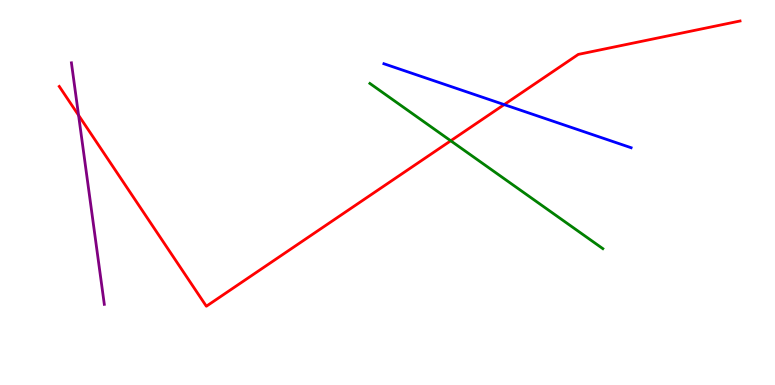[{'lines': ['blue', 'red'], 'intersections': [{'x': 6.51, 'y': 7.28}]}, {'lines': ['green', 'red'], 'intersections': [{'x': 5.82, 'y': 6.34}]}, {'lines': ['purple', 'red'], 'intersections': [{'x': 1.01, 'y': 7.01}]}, {'lines': ['blue', 'green'], 'intersections': []}, {'lines': ['blue', 'purple'], 'intersections': []}, {'lines': ['green', 'purple'], 'intersections': []}]